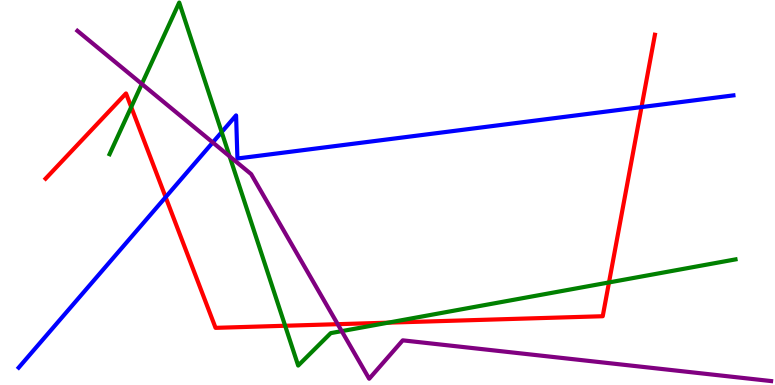[{'lines': ['blue', 'red'], 'intersections': [{'x': 2.14, 'y': 4.88}, {'x': 8.28, 'y': 7.22}]}, {'lines': ['green', 'red'], 'intersections': [{'x': 1.69, 'y': 7.22}, {'x': 3.68, 'y': 1.54}, {'x': 5.01, 'y': 1.62}, {'x': 7.86, 'y': 2.66}]}, {'lines': ['purple', 'red'], 'intersections': [{'x': 4.36, 'y': 1.58}]}, {'lines': ['blue', 'green'], 'intersections': [{'x': 2.86, 'y': 6.57}]}, {'lines': ['blue', 'purple'], 'intersections': [{'x': 2.75, 'y': 6.3}]}, {'lines': ['green', 'purple'], 'intersections': [{'x': 1.83, 'y': 7.82}, {'x': 2.96, 'y': 5.94}, {'x': 4.41, 'y': 1.4}]}]